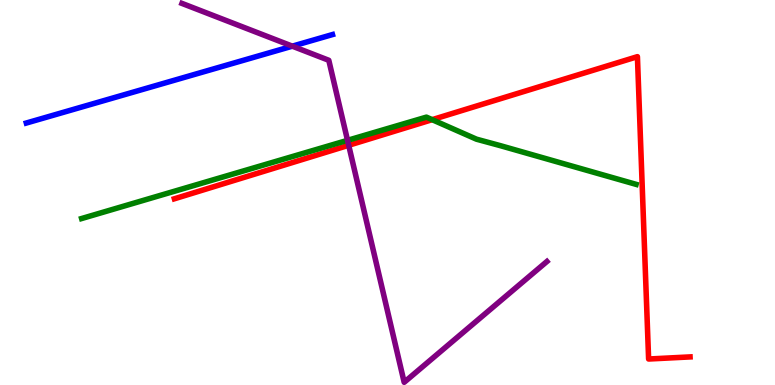[{'lines': ['blue', 'red'], 'intersections': []}, {'lines': ['green', 'red'], 'intersections': [{'x': 5.58, 'y': 6.89}]}, {'lines': ['purple', 'red'], 'intersections': [{'x': 4.5, 'y': 6.23}]}, {'lines': ['blue', 'green'], 'intersections': []}, {'lines': ['blue', 'purple'], 'intersections': [{'x': 3.77, 'y': 8.8}]}, {'lines': ['green', 'purple'], 'intersections': [{'x': 4.48, 'y': 6.35}]}]